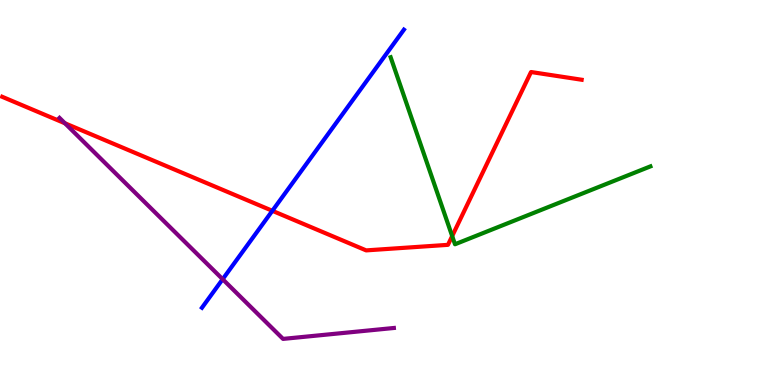[{'lines': ['blue', 'red'], 'intersections': [{'x': 3.51, 'y': 4.52}]}, {'lines': ['green', 'red'], 'intersections': [{'x': 5.83, 'y': 3.87}]}, {'lines': ['purple', 'red'], 'intersections': [{'x': 0.838, 'y': 6.8}]}, {'lines': ['blue', 'green'], 'intersections': []}, {'lines': ['blue', 'purple'], 'intersections': [{'x': 2.87, 'y': 2.75}]}, {'lines': ['green', 'purple'], 'intersections': []}]